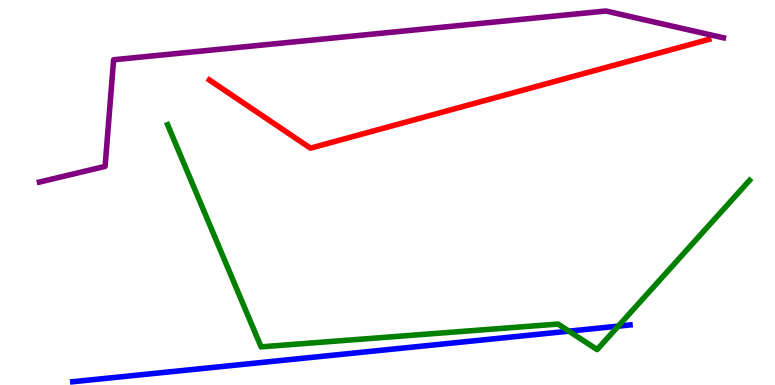[{'lines': ['blue', 'red'], 'intersections': []}, {'lines': ['green', 'red'], 'intersections': []}, {'lines': ['purple', 'red'], 'intersections': []}, {'lines': ['blue', 'green'], 'intersections': [{'x': 7.34, 'y': 1.4}, {'x': 7.98, 'y': 1.53}]}, {'lines': ['blue', 'purple'], 'intersections': []}, {'lines': ['green', 'purple'], 'intersections': []}]